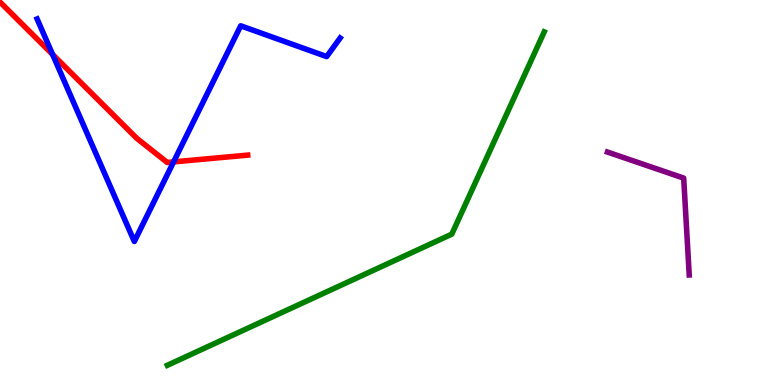[{'lines': ['blue', 'red'], 'intersections': [{'x': 0.679, 'y': 8.59}, {'x': 2.24, 'y': 5.79}]}, {'lines': ['green', 'red'], 'intersections': []}, {'lines': ['purple', 'red'], 'intersections': []}, {'lines': ['blue', 'green'], 'intersections': []}, {'lines': ['blue', 'purple'], 'intersections': []}, {'lines': ['green', 'purple'], 'intersections': []}]